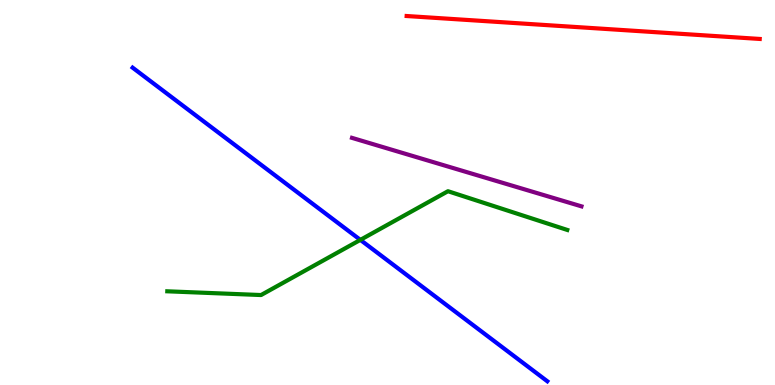[{'lines': ['blue', 'red'], 'intersections': []}, {'lines': ['green', 'red'], 'intersections': []}, {'lines': ['purple', 'red'], 'intersections': []}, {'lines': ['blue', 'green'], 'intersections': [{'x': 4.65, 'y': 3.77}]}, {'lines': ['blue', 'purple'], 'intersections': []}, {'lines': ['green', 'purple'], 'intersections': []}]